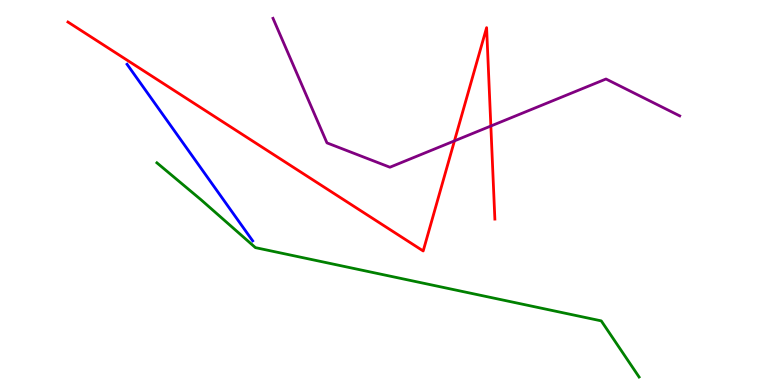[{'lines': ['blue', 'red'], 'intersections': []}, {'lines': ['green', 'red'], 'intersections': []}, {'lines': ['purple', 'red'], 'intersections': [{'x': 5.86, 'y': 6.34}, {'x': 6.33, 'y': 6.73}]}, {'lines': ['blue', 'green'], 'intersections': []}, {'lines': ['blue', 'purple'], 'intersections': []}, {'lines': ['green', 'purple'], 'intersections': []}]